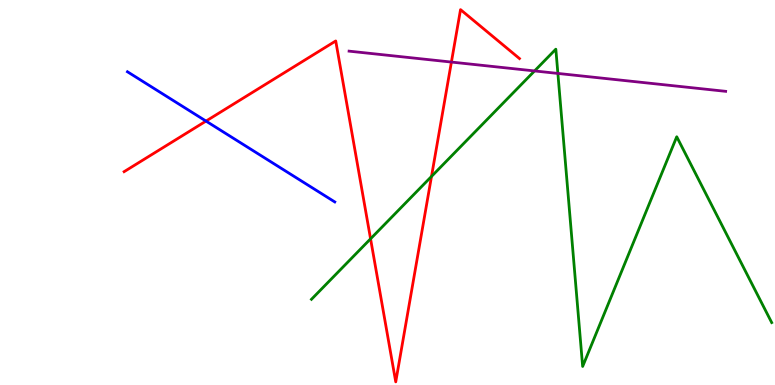[{'lines': ['blue', 'red'], 'intersections': [{'x': 2.66, 'y': 6.85}]}, {'lines': ['green', 'red'], 'intersections': [{'x': 4.78, 'y': 3.8}, {'x': 5.57, 'y': 5.42}]}, {'lines': ['purple', 'red'], 'intersections': [{'x': 5.82, 'y': 8.39}]}, {'lines': ['blue', 'green'], 'intersections': []}, {'lines': ['blue', 'purple'], 'intersections': []}, {'lines': ['green', 'purple'], 'intersections': [{'x': 6.9, 'y': 8.16}, {'x': 7.2, 'y': 8.09}]}]